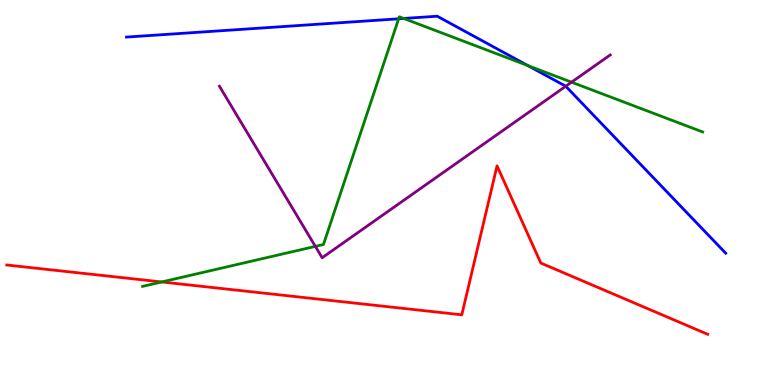[{'lines': ['blue', 'red'], 'intersections': []}, {'lines': ['green', 'red'], 'intersections': [{'x': 2.09, 'y': 2.68}]}, {'lines': ['purple', 'red'], 'intersections': []}, {'lines': ['blue', 'green'], 'intersections': [{'x': 5.14, 'y': 9.51}, {'x': 5.21, 'y': 9.52}, {'x': 6.81, 'y': 8.3}]}, {'lines': ['blue', 'purple'], 'intersections': [{'x': 7.3, 'y': 7.76}]}, {'lines': ['green', 'purple'], 'intersections': [{'x': 4.07, 'y': 3.6}, {'x': 7.37, 'y': 7.87}]}]